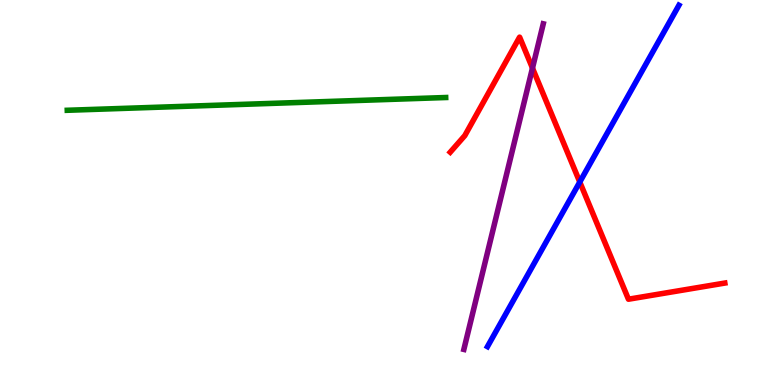[{'lines': ['blue', 'red'], 'intersections': [{'x': 7.48, 'y': 5.27}]}, {'lines': ['green', 'red'], 'intersections': []}, {'lines': ['purple', 'red'], 'intersections': [{'x': 6.87, 'y': 8.23}]}, {'lines': ['blue', 'green'], 'intersections': []}, {'lines': ['blue', 'purple'], 'intersections': []}, {'lines': ['green', 'purple'], 'intersections': []}]